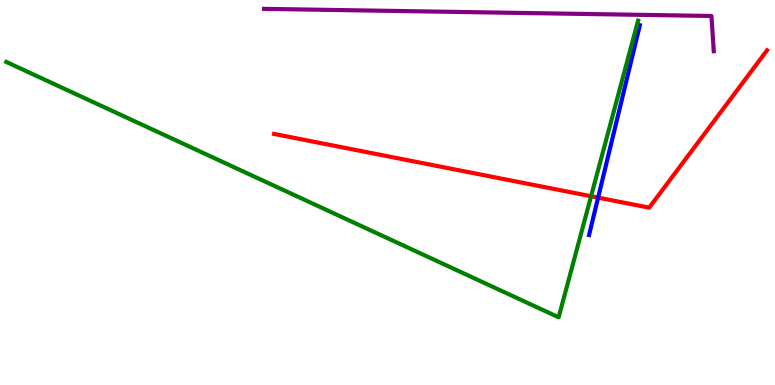[{'lines': ['blue', 'red'], 'intersections': [{'x': 7.72, 'y': 4.87}]}, {'lines': ['green', 'red'], 'intersections': [{'x': 7.63, 'y': 4.9}]}, {'lines': ['purple', 'red'], 'intersections': []}, {'lines': ['blue', 'green'], 'intersections': []}, {'lines': ['blue', 'purple'], 'intersections': []}, {'lines': ['green', 'purple'], 'intersections': []}]